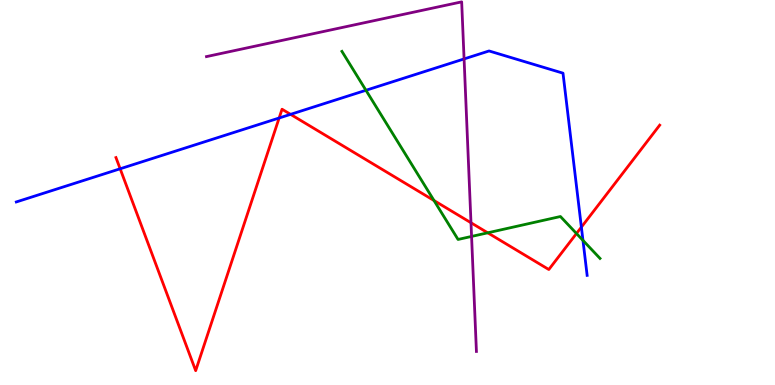[{'lines': ['blue', 'red'], 'intersections': [{'x': 1.55, 'y': 5.62}, {'x': 3.6, 'y': 6.93}, {'x': 3.75, 'y': 7.03}, {'x': 7.5, 'y': 4.1}]}, {'lines': ['green', 'red'], 'intersections': [{'x': 5.6, 'y': 4.79}, {'x': 6.29, 'y': 3.95}, {'x': 7.44, 'y': 3.93}]}, {'lines': ['purple', 'red'], 'intersections': [{'x': 6.08, 'y': 4.21}]}, {'lines': ['blue', 'green'], 'intersections': [{'x': 4.72, 'y': 7.66}, {'x': 7.52, 'y': 3.76}]}, {'lines': ['blue', 'purple'], 'intersections': [{'x': 5.99, 'y': 8.47}]}, {'lines': ['green', 'purple'], 'intersections': [{'x': 6.08, 'y': 3.86}]}]